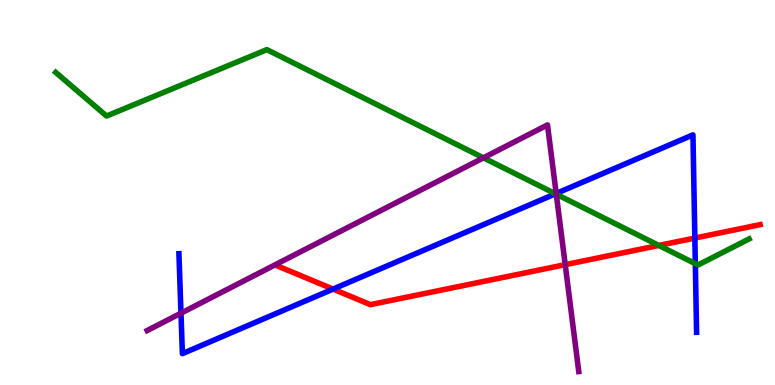[{'lines': ['blue', 'red'], 'intersections': [{'x': 4.3, 'y': 2.49}, {'x': 8.97, 'y': 3.82}]}, {'lines': ['green', 'red'], 'intersections': [{'x': 8.5, 'y': 3.62}]}, {'lines': ['purple', 'red'], 'intersections': [{'x': 7.29, 'y': 3.13}]}, {'lines': ['blue', 'green'], 'intersections': [{'x': 7.17, 'y': 4.97}, {'x': 8.97, 'y': 3.15}]}, {'lines': ['blue', 'purple'], 'intersections': [{'x': 2.34, 'y': 1.87}, {'x': 7.18, 'y': 4.97}]}, {'lines': ['green', 'purple'], 'intersections': [{'x': 6.24, 'y': 5.9}, {'x': 7.18, 'y': 4.96}]}]